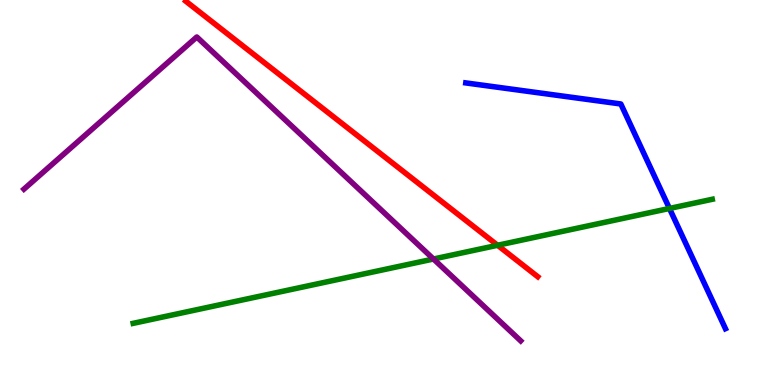[{'lines': ['blue', 'red'], 'intersections': []}, {'lines': ['green', 'red'], 'intersections': [{'x': 6.42, 'y': 3.63}]}, {'lines': ['purple', 'red'], 'intersections': []}, {'lines': ['blue', 'green'], 'intersections': [{'x': 8.64, 'y': 4.59}]}, {'lines': ['blue', 'purple'], 'intersections': []}, {'lines': ['green', 'purple'], 'intersections': [{'x': 5.59, 'y': 3.27}]}]